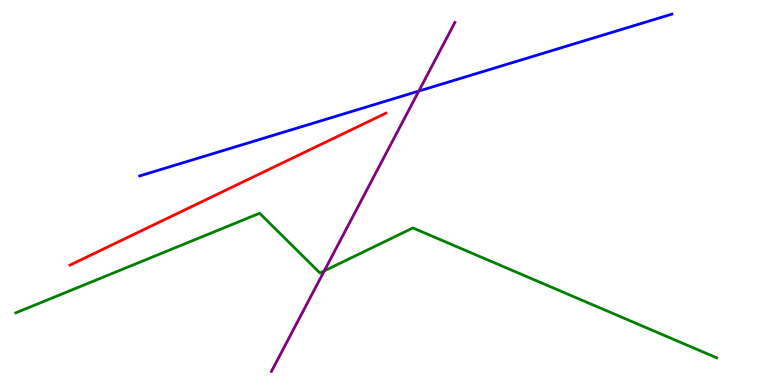[{'lines': ['blue', 'red'], 'intersections': []}, {'lines': ['green', 'red'], 'intersections': []}, {'lines': ['purple', 'red'], 'intersections': []}, {'lines': ['blue', 'green'], 'intersections': []}, {'lines': ['blue', 'purple'], 'intersections': [{'x': 5.4, 'y': 7.63}]}, {'lines': ['green', 'purple'], 'intersections': [{'x': 4.18, 'y': 2.96}]}]